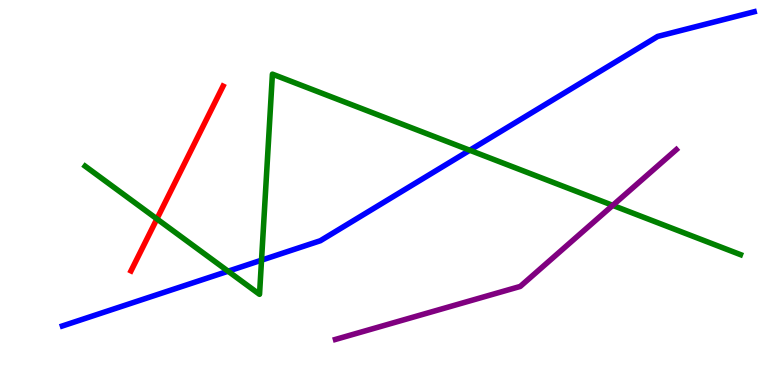[{'lines': ['blue', 'red'], 'intersections': []}, {'lines': ['green', 'red'], 'intersections': [{'x': 2.02, 'y': 4.31}]}, {'lines': ['purple', 'red'], 'intersections': []}, {'lines': ['blue', 'green'], 'intersections': [{'x': 2.94, 'y': 2.96}, {'x': 3.37, 'y': 3.24}, {'x': 6.06, 'y': 6.1}]}, {'lines': ['blue', 'purple'], 'intersections': []}, {'lines': ['green', 'purple'], 'intersections': [{'x': 7.91, 'y': 4.67}]}]